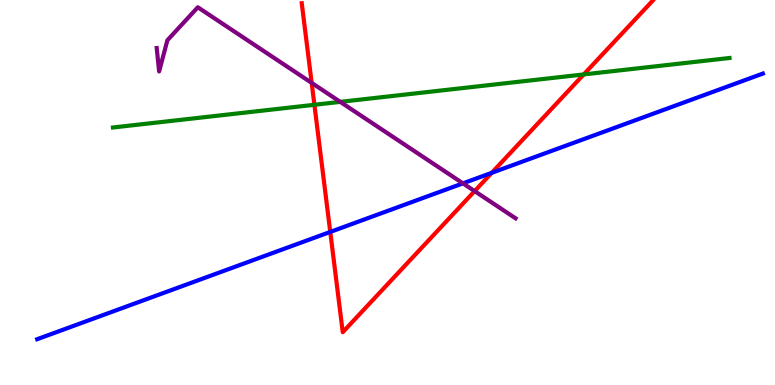[{'lines': ['blue', 'red'], 'intersections': [{'x': 4.26, 'y': 3.98}, {'x': 6.35, 'y': 5.51}]}, {'lines': ['green', 'red'], 'intersections': [{'x': 4.06, 'y': 7.28}, {'x': 7.53, 'y': 8.07}]}, {'lines': ['purple', 'red'], 'intersections': [{'x': 4.02, 'y': 7.85}, {'x': 6.12, 'y': 5.04}]}, {'lines': ['blue', 'green'], 'intersections': []}, {'lines': ['blue', 'purple'], 'intersections': [{'x': 5.97, 'y': 5.24}]}, {'lines': ['green', 'purple'], 'intersections': [{'x': 4.39, 'y': 7.35}]}]